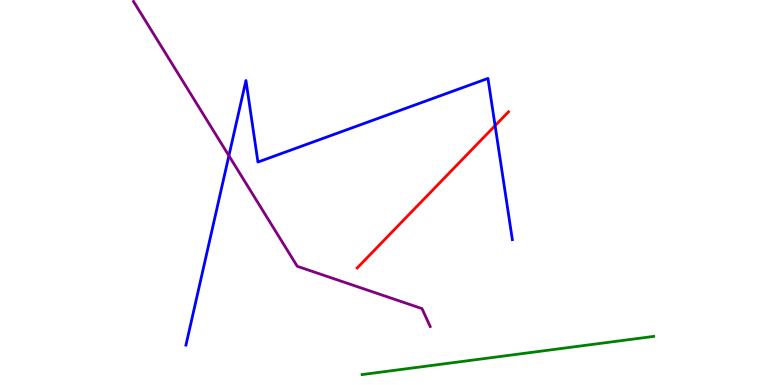[{'lines': ['blue', 'red'], 'intersections': [{'x': 6.39, 'y': 6.74}]}, {'lines': ['green', 'red'], 'intersections': []}, {'lines': ['purple', 'red'], 'intersections': []}, {'lines': ['blue', 'green'], 'intersections': []}, {'lines': ['blue', 'purple'], 'intersections': [{'x': 2.95, 'y': 5.96}]}, {'lines': ['green', 'purple'], 'intersections': []}]